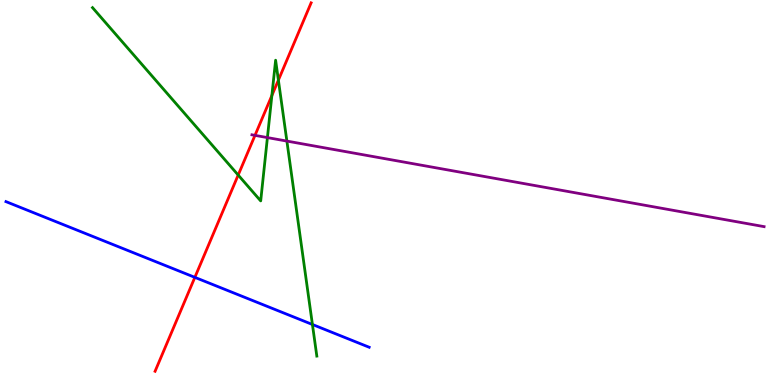[{'lines': ['blue', 'red'], 'intersections': [{'x': 2.51, 'y': 2.8}]}, {'lines': ['green', 'red'], 'intersections': [{'x': 3.07, 'y': 5.45}, {'x': 3.51, 'y': 7.52}, {'x': 3.59, 'y': 7.92}]}, {'lines': ['purple', 'red'], 'intersections': [{'x': 3.29, 'y': 6.48}]}, {'lines': ['blue', 'green'], 'intersections': [{'x': 4.03, 'y': 1.57}]}, {'lines': ['blue', 'purple'], 'intersections': []}, {'lines': ['green', 'purple'], 'intersections': [{'x': 3.45, 'y': 6.43}, {'x': 3.7, 'y': 6.34}]}]